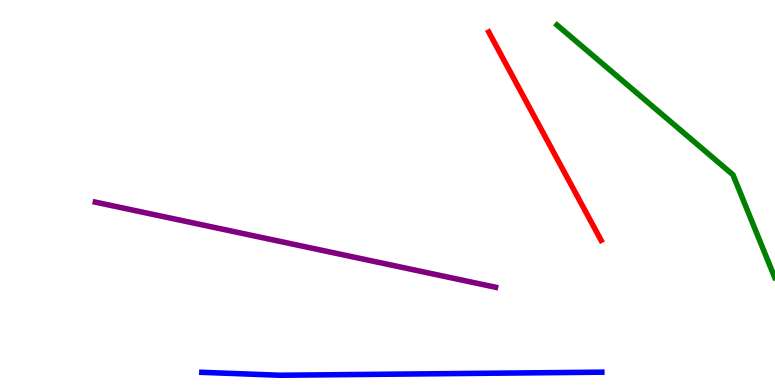[{'lines': ['blue', 'red'], 'intersections': []}, {'lines': ['green', 'red'], 'intersections': []}, {'lines': ['purple', 'red'], 'intersections': []}, {'lines': ['blue', 'green'], 'intersections': []}, {'lines': ['blue', 'purple'], 'intersections': []}, {'lines': ['green', 'purple'], 'intersections': []}]